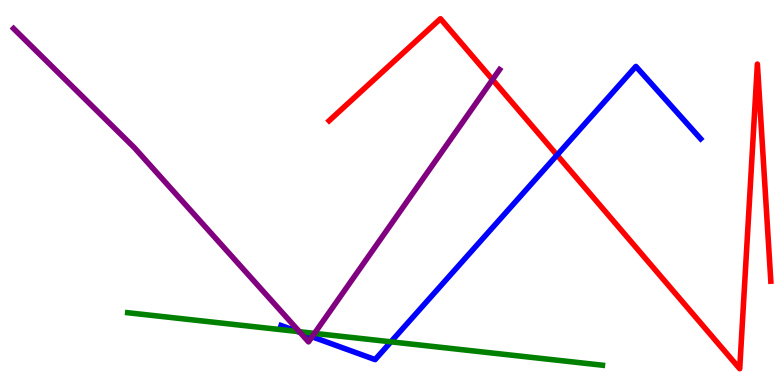[{'lines': ['blue', 'red'], 'intersections': [{'x': 7.19, 'y': 5.97}]}, {'lines': ['green', 'red'], 'intersections': []}, {'lines': ['purple', 'red'], 'intersections': [{'x': 6.36, 'y': 7.93}]}, {'lines': ['blue', 'green'], 'intersections': [{'x': 3.84, 'y': 1.39}, {'x': 5.04, 'y': 1.12}]}, {'lines': ['blue', 'purple'], 'intersections': [{'x': 3.87, 'y': 1.37}, {'x': 4.03, 'y': 1.25}]}, {'lines': ['green', 'purple'], 'intersections': [{'x': 3.86, 'y': 1.38}, {'x': 4.06, 'y': 1.34}]}]